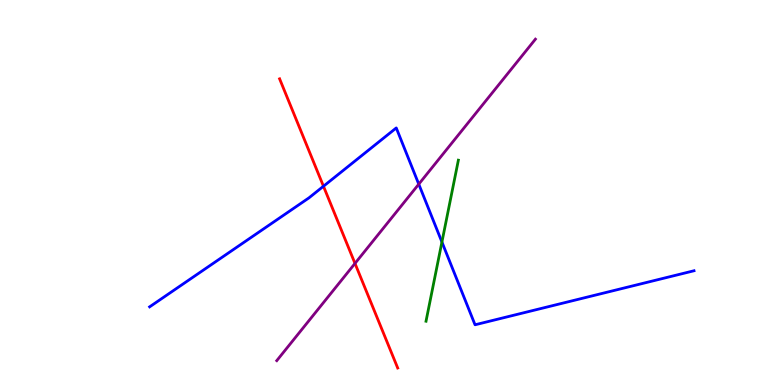[{'lines': ['blue', 'red'], 'intersections': [{'x': 4.17, 'y': 5.16}]}, {'lines': ['green', 'red'], 'intersections': []}, {'lines': ['purple', 'red'], 'intersections': [{'x': 4.58, 'y': 3.16}]}, {'lines': ['blue', 'green'], 'intersections': [{'x': 5.7, 'y': 3.71}]}, {'lines': ['blue', 'purple'], 'intersections': [{'x': 5.4, 'y': 5.22}]}, {'lines': ['green', 'purple'], 'intersections': []}]